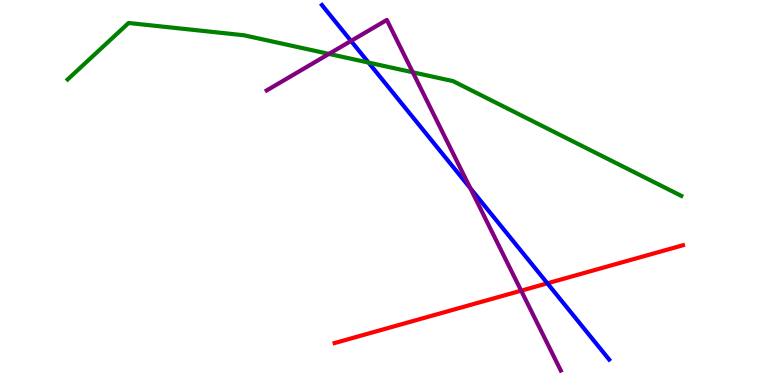[{'lines': ['blue', 'red'], 'intersections': [{'x': 7.06, 'y': 2.64}]}, {'lines': ['green', 'red'], 'intersections': []}, {'lines': ['purple', 'red'], 'intersections': [{'x': 6.72, 'y': 2.45}]}, {'lines': ['blue', 'green'], 'intersections': [{'x': 4.76, 'y': 8.37}]}, {'lines': ['blue', 'purple'], 'intersections': [{'x': 4.53, 'y': 8.94}, {'x': 6.07, 'y': 5.11}]}, {'lines': ['green', 'purple'], 'intersections': [{'x': 4.24, 'y': 8.6}, {'x': 5.33, 'y': 8.12}]}]